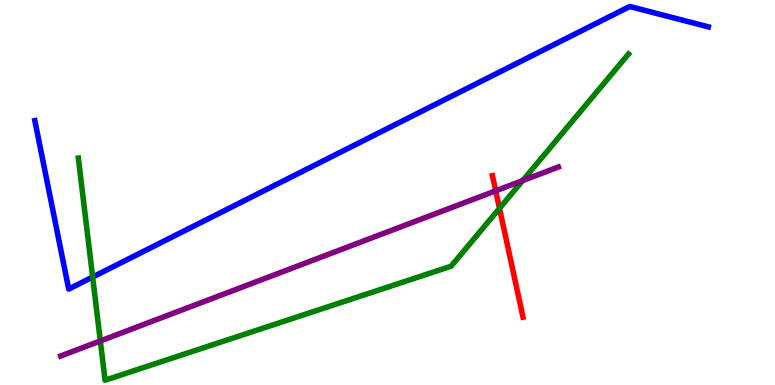[{'lines': ['blue', 'red'], 'intersections': []}, {'lines': ['green', 'red'], 'intersections': [{'x': 6.44, 'y': 4.59}]}, {'lines': ['purple', 'red'], 'intersections': [{'x': 6.4, 'y': 5.04}]}, {'lines': ['blue', 'green'], 'intersections': [{'x': 1.2, 'y': 2.8}]}, {'lines': ['blue', 'purple'], 'intersections': []}, {'lines': ['green', 'purple'], 'intersections': [{'x': 1.29, 'y': 1.14}, {'x': 6.74, 'y': 5.31}]}]